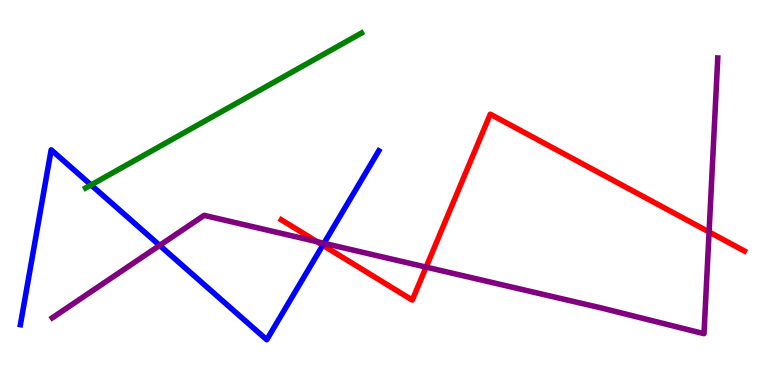[{'lines': ['blue', 'red'], 'intersections': [{'x': 4.17, 'y': 3.63}]}, {'lines': ['green', 'red'], 'intersections': []}, {'lines': ['purple', 'red'], 'intersections': [{'x': 4.09, 'y': 3.72}, {'x': 5.5, 'y': 3.06}, {'x': 9.15, 'y': 3.97}]}, {'lines': ['blue', 'green'], 'intersections': [{'x': 1.17, 'y': 5.2}]}, {'lines': ['blue', 'purple'], 'intersections': [{'x': 2.06, 'y': 3.63}, {'x': 4.18, 'y': 3.68}]}, {'lines': ['green', 'purple'], 'intersections': []}]